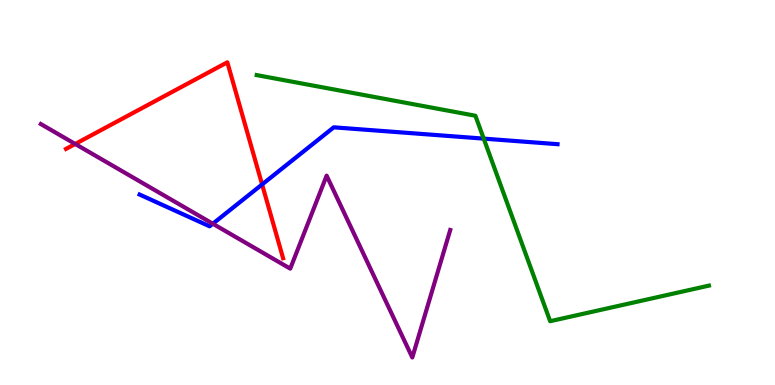[{'lines': ['blue', 'red'], 'intersections': [{'x': 3.38, 'y': 5.21}]}, {'lines': ['green', 'red'], 'intersections': []}, {'lines': ['purple', 'red'], 'intersections': [{'x': 0.97, 'y': 6.26}]}, {'lines': ['blue', 'green'], 'intersections': [{'x': 6.24, 'y': 6.4}]}, {'lines': ['blue', 'purple'], 'intersections': [{'x': 2.75, 'y': 4.19}]}, {'lines': ['green', 'purple'], 'intersections': []}]